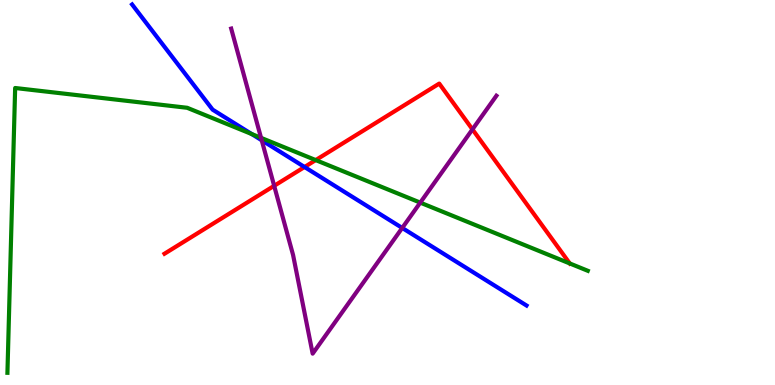[{'lines': ['blue', 'red'], 'intersections': [{'x': 3.93, 'y': 5.66}]}, {'lines': ['green', 'red'], 'intersections': [{'x': 4.07, 'y': 5.84}, {'x': 7.35, 'y': 3.16}]}, {'lines': ['purple', 'red'], 'intersections': [{'x': 3.54, 'y': 5.17}, {'x': 6.1, 'y': 6.64}]}, {'lines': ['blue', 'green'], 'intersections': [{'x': 3.25, 'y': 6.52}]}, {'lines': ['blue', 'purple'], 'intersections': [{'x': 3.38, 'y': 6.36}, {'x': 5.19, 'y': 4.08}]}, {'lines': ['green', 'purple'], 'intersections': [{'x': 3.37, 'y': 6.42}, {'x': 5.42, 'y': 4.74}]}]